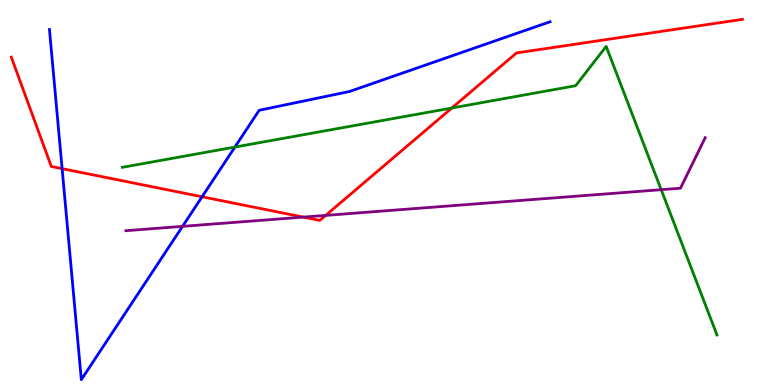[{'lines': ['blue', 'red'], 'intersections': [{'x': 0.802, 'y': 5.62}, {'x': 2.61, 'y': 4.89}]}, {'lines': ['green', 'red'], 'intersections': [{'x': 5.83, 'y': 7.19}]}, {'lines': ['purple', 'red'], 'intersections': [{'x': 3.91, 'y': 4.36}, {'x': 4.2, 'y': 4.41}]}, {'lines': ['blue', 'green'], 'intersections': [{'x': 3.03, 'y': 6.18}]}, {'lines': ['blue', 'purple'], 'intersections': [{'x': 2.36, 'y': 4.12}]}, {'lines': ['green', 'purple'], 'intersections': [{'x': 8.53, 'y': 5.07}]}]